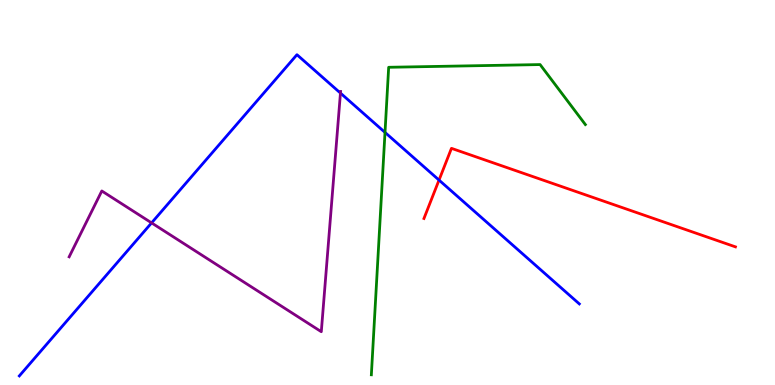[{'lines': ['blue', 'red'], 'intersections': [{'x': 5.66, 'y': 5.32}]}, {'lines': ['green', 'red'], 'intersections': []}, {'lines': ['purple', 'red'], 'intersections': []}, {'lines': ['blue', 'green'], 'intersections': [{'x': 4.97, 'y': 6.56}]}, {'lines': ['blue', 'purple'], 'intersections': [{'x': 1.96, 'y': 4.21}, {'x': 4.39, 'y': 7.58}]}, {'lines': ['green', 'purple'], 'intersections': []}]